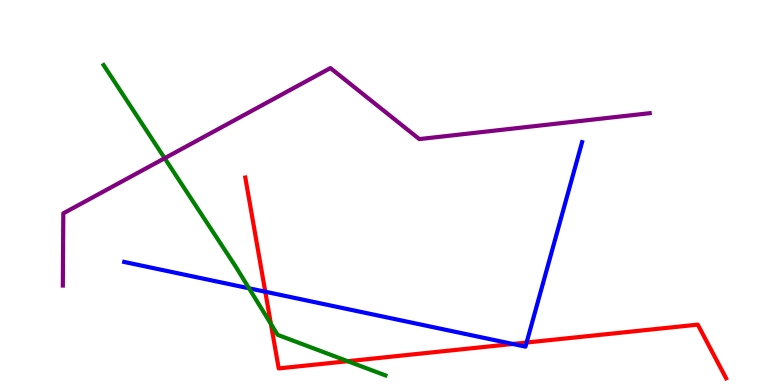[{'lines': ['blue', 'red'], 'intersections': [{'x': 3.42, 'y': 2.42}, {'x': 6.62, 'y': 1.07}, {'x': 6.79, 'y': 1.1}]}, {'lines': ['green', 'red'], 'intersections': [{'x': 3.5, 'y': 1.59}, {'x': 4.49, 'y': 0.618}]}, {'lines': ['purple', 'red'], 'intersections': []}, {'lines': ['blue', 'green'], 'intersections': [{'x': 3.21, 'y': 2.51}]}, {'lines': ['blue', 'purple'], 'intersections': []}, {'lines': ['green', 'purple'], 'intersections': [{'x': 2.12, 'y': 5.89}]}]